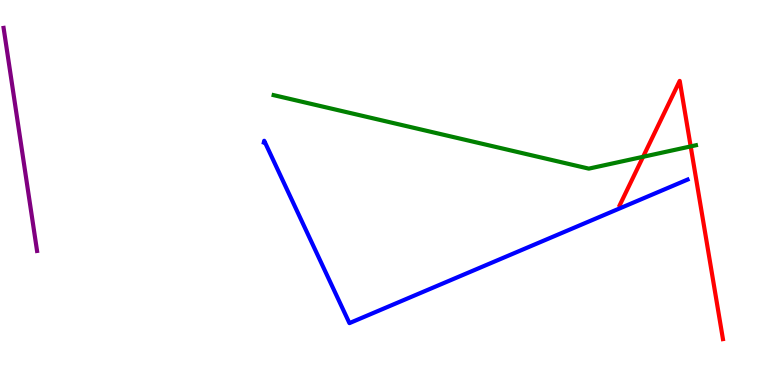[{'lines': ['blue', 'red'], 'intersections': []}, {'lines': ['green', 'red'], 'intersections': [{'x': 8.3, 'y': 5.93}, {'x': 8.91, 'y': 6.2}]}, {'lines': ['purple', 'red'], 'intersections': []}, {'lines': ['blue', 'green'], 'intersections': []}, {'lines': ['blue', 'purple'], 'intersections': []}, {'lines': ['green', 'purple'], 'intersections': []}]